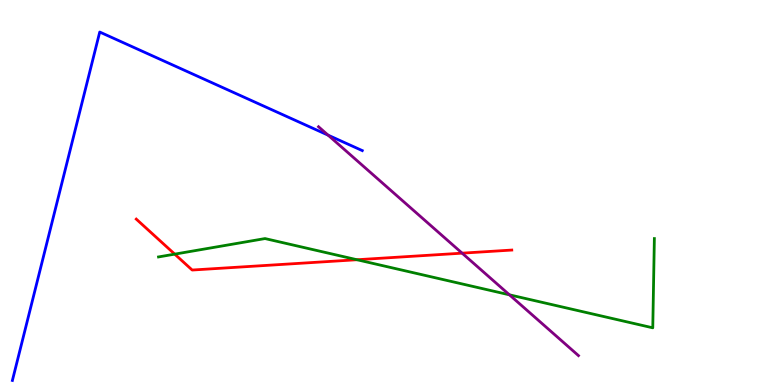[{'lines': ['blue', 'red'], 'intersections': []}, {'lines': ['green', 'red'], 'intersections': [{'x': 2.25, 'y': 3.4}, {'x': 4.61, 'y': 3.25}]}, {'lines': ['purple', 'red'], 'intersections': [{'x': 5.96, 'y': 3.42}]}, {'lines': ['blue', 'green'], 'intersections': []}, {'lines': ['blue', 'purple'], 'intersections': [{'x': 4.23, 'y': 6.49}]}, {'lines': ['green', 'purple'], 'intersections': [{'x': 6.57, 'y': 2.34}]}]